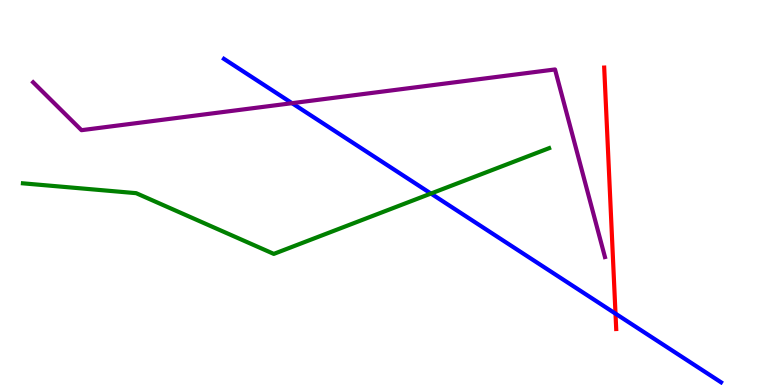[{'lines': ['blue', 'red'], 'intersections': [{'x': 7.94, 'y': 1.85}]}, {'lines': ['green', 'red'], 'intersections': []}, {'lines': ['purple', 'red'], 'intersections': []}, {'lines': ['blue', 'green'], 'intersections': [{'x': 5.56, 'y': 4.97}]}, {'lines': ['blue', 'purple'], 'intersections': [{'x': 3.77, 'y': 7.32}]}, {'lines': ['green', 'purple'], 'intersections': []}]